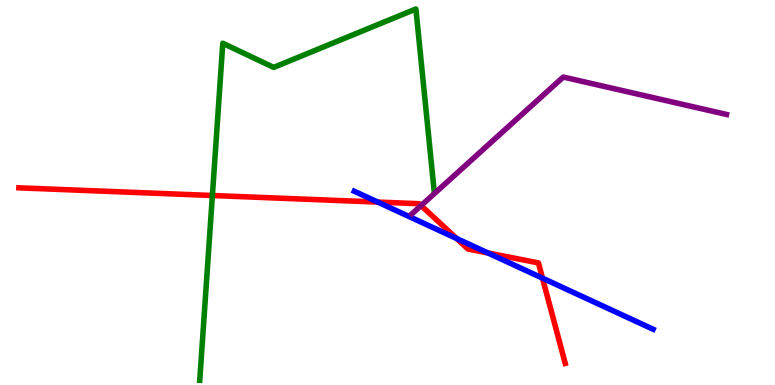[{'lines': ['blue', 'red'], 'intersections': [{'x': 4.87, 'y': 4.75}, {'x': 5.89, 'y': 3.81}, {'x': 6.3, 'y': 3.43}, {'x': 7.0, 'y': 2.78}]}, {'lines': ['green', 'red'], 'intersections': [{'x': 2.74, 'y': 4.92}]}, {'lines': ['purple', 'red'], 'intersections': [{'x': 5.43, 'y': 4.66}]}, {'lines': ['blue', 'green'], 'intersections': []}, {'lines': ['blue', 'purple'], 'intersections': []}, {'lines': ['green', 'purple'], 'intersections': []}]